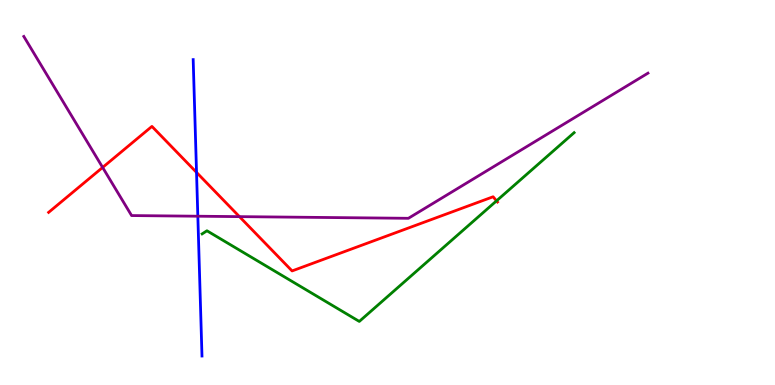[{'lines': ['blue', 'red'], 'intersections': [{'x': 2.54, 'y': 5.52}]}, {'lines': ['green', 'red'], 'intersections': [{'x': 6.41, 'y': 4.78}]}, {'lines': ['purple', 'red'], 'intersections': [{'x': 1.32, 'y': 5.65}, {'x': 3.09, 'y': 4.37}]}, {'lines': ['blue', 'green'], 'intersections': []}, {'lines': ['blue', 'purple'], 'intersections': [{'x': 2.55, 'y': 4.38}]}, {'lines': ['green', 'purple'], 'intersections': []}]